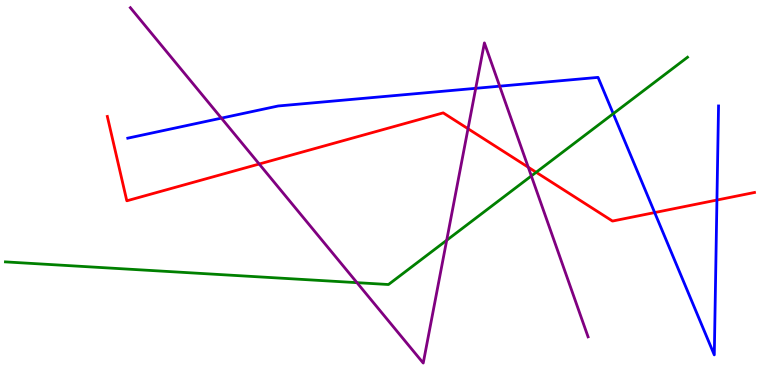[{'lines': ['blue', 'red'], 'intersections': [{'x': 8.45, 'y': 4.48}, {'x': 9.25, 'y': 4.8}]}, {'lines': ['green', 'red'], 'intersections': [{'x': 6.92, 'y': 5.53}]}, {'lines': ['purple', 'red'], 'intersections': [{'x': 3.34, 'y': 5.74}, {'x': 6.04, 'y': 6.66}, {'x': 6.82, 'y': 5.66}]}, {'lines': ['blue', 'green'], 'intersections': [{'x': 7.91, 'y': 7.05}]}, {'lines': ['blue', 'purple'], 'intersections': [{'x': 2.86, 'y': 6.93}, {'x': 6.14, 'y': 7.71}, {'x': 6.45, 'y': 7.76}]}, {'lines': ['green', 'purple'], 'intersections': [{'x': 4.61, 'y': 2.66}, {'x': 5.76, 'y': 3.76}, {'x': 6.86, 'y': 5.43}]}]